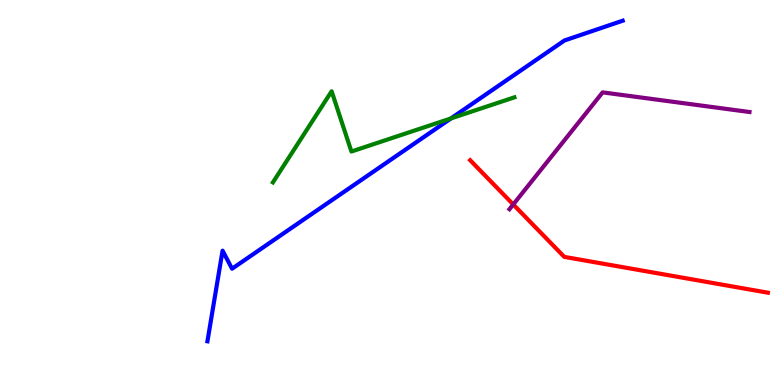[{'lines': ['blue', 'red'], 'intersections': []}, {'lines': ['green', 'red'], 'intersections': []}, {'lines': ['purple', 'red'], 'intersections': [{'x': 6.62, 'y': 4.69}]}, {'lines': ['blue', 'green'], 'intersections': [{'x': 5.82, 'y': 6.92}]}, {'lines': ['blue', 'purple'], 'intersections': []}, {'lines': ['green', 'purple'], 'intersections': []}]